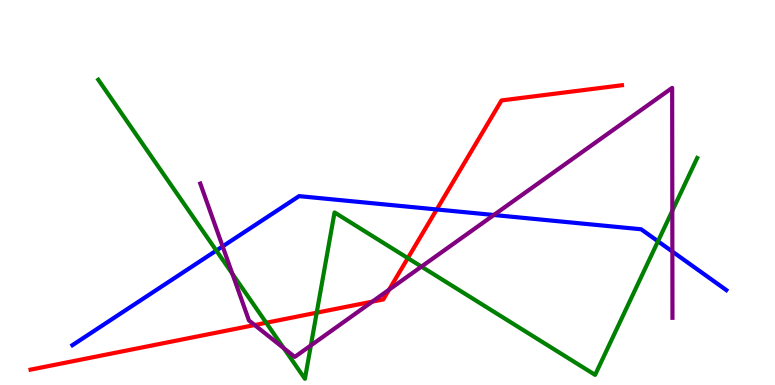[{'lines': ['blue', 'red'], 'intersections': [{'x': 5.64, 'y': 4.56}]}, {'lines': ['green', 'red'], 'intersections': [{'x': 3.43, 'y': 1.62}, {'x': 4.09, 'y': 1.88}, {'x': 5.26, 'y': 3.3}]}, {'lines': ['purple', 'red'], 'intersections': [{'x': 3.29, 'y': 1.56}, {'x': 4.8, 'y': 2.17}, {'x': 5.02, 'y': 2.48}]}, {'lines': ['blue', 'green'], 'intersections': [{'x': 2.79, 'y': 3.49}, {'x': 8.49, 'y': 3.73}]}, {'lines': ['blue', 'purple'], 'intersections': [{'x': 2.87, 'y': 3.6}, {'x': 6.37, 'y': 4.42}, {'x': 8.68, 'y': 3.47}]}, {'lines': ['green', 'purple'], 'intersections': [{'x': 3.0, 'y': 2.89}, {'x': 3.66, 'y': 0.956}, {'x': 4.01, 'y': 1.03}, {'x': 5.44, 'y': 3.08}, {'x': 8.68, 'y': 4.52}]}]